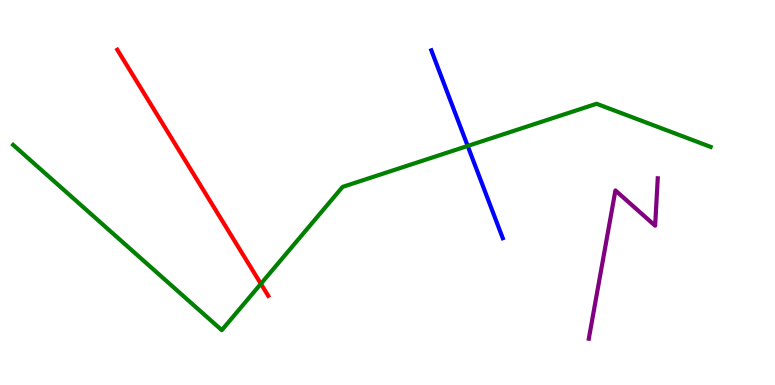[{'lines': ['blue', 'red'], 'intersections': []}, {'lines': ['green', 'red'], 'intersections': [{'x': 3.37, 'y': 2.63}]}, {'lines': ['purple', 'red'], 'intersections': []}, {'lines': ['blue', 'green'], 'intersections': [{'x': 6.03, 'y': 6.21}]}, {'lines': ['blue', 'purple'], 'intersections': []}, {'lines': ['green', 'purple'], 'intersections': []}]